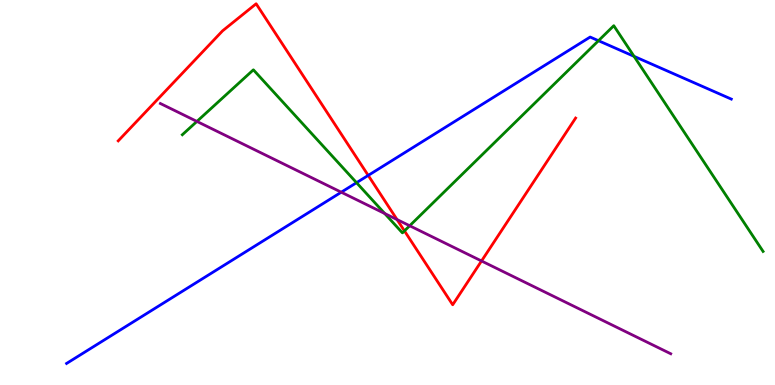[{'lines': ['blue', 'red'], 'intersections': [{'x': 4.75, 'y': 5.44}]}, {'lines': ['green', 'red'], 'intersections': [{'x': 5.22, 'y': 4.0}]}, {'lines': ['purple', 'red'], 'intersections': [{'x': 5.12, 'y': 4.3}, {'x': 6.21, 'y': 3.22}]}, {'lines': ['blue', 'green'], 'intersections': [{'x': 4.6, 'y': 5.25}, {'x': 7.72, 'y': 8.94}, {'x': 8.18, 'y': 8.54}]}, {'lines': ['blue', 'purple'], 'intersections': [{'x': 4.4, 'y': 5.01}]}, {'lines': ['green', 'purple'], 'intersections': [{'x': 2.54, 'y': 6.85}, {'x': 4.96, 'y': 4.45}, {'x': 5.29, 'y': 4.14}]}]